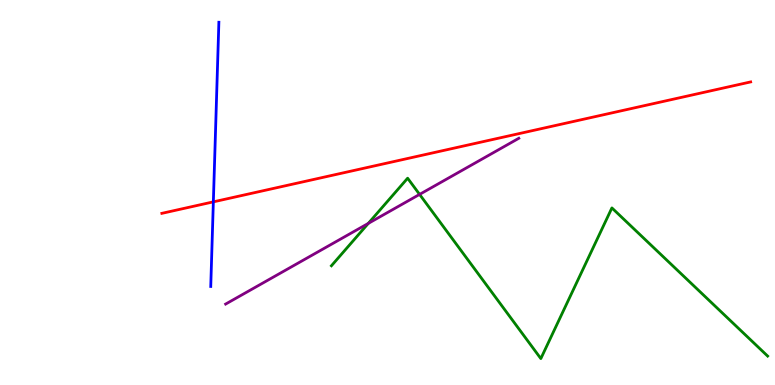[{'lines': ['blue', 'red'], 'intersections': [{'x': 2.75, 'y': 4.76}]}, {'lines': ['green', 'red'], 'intersections': []}, {'lines': ['purple', 'red'], 'intersections': []}, {'lines': ['blue', 'green'], 'intersections': []}, {'lines': ['blue', 'purple'], 'intersections': []}, {'lines': ['green', 'purple'], 'intersections': [{'x': 4.75, 'y': 4.2}, {'x': 5.41, 'y': 4.95}]}]